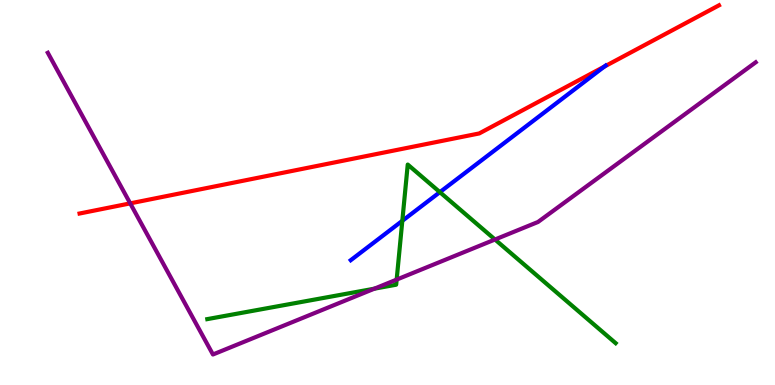[{'lines': ['blue', 'red'], 'intersections': [{'x': 7.8, 'y': 8.27}]}, {'lines': ['green', 'red'], 'intersections': []}, {'lines': ['purple', 'red'], 'intersections': [{'x': 1.68, 'y': 4.72}]}, {'lines': ['blue', 'green'], 'intersections': [{'x': 5.19, 'y': 4.26}, {'x': 5.68, 'y': 5.01}]}, {'lines': ['blue', 'purple'], 'intersections': []}, {'lines': ['green', 'purple'], 'intersections': [{'x': 4.83, 'y': 2.5}, {'x': 5.12, 'y': 2.74}, {'x': 6.39, 'y': 3.78}]}]